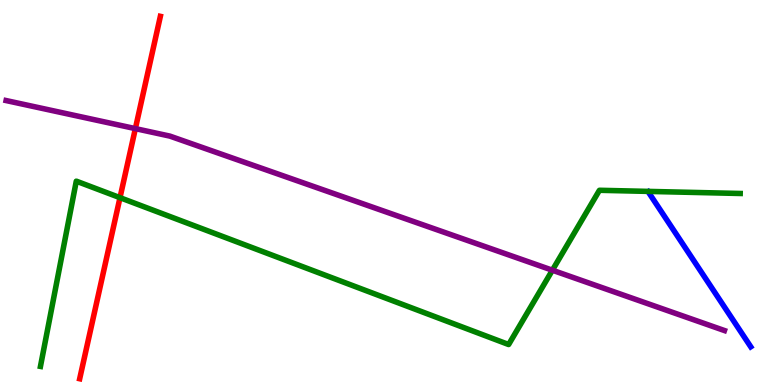[{'lines': ['blue', 'red'], 'intersections': []}, {'lines': ['green', 'red'], 'intersections': [{'x': 1.55, 'y': 4.87}]}, {'lines': ['purple', 'red'], 'intersections': [{'x': 1.75, 'y': 6.66}]}, {'lines': ['blue', 'green'], 'intersections': []}, {'lines': ['blue', 'purple'], 'intersections': []}, {'lines': ['green', 'purple'], 'intersections': [{'x': 7.13, 'y': 2.98}]}]